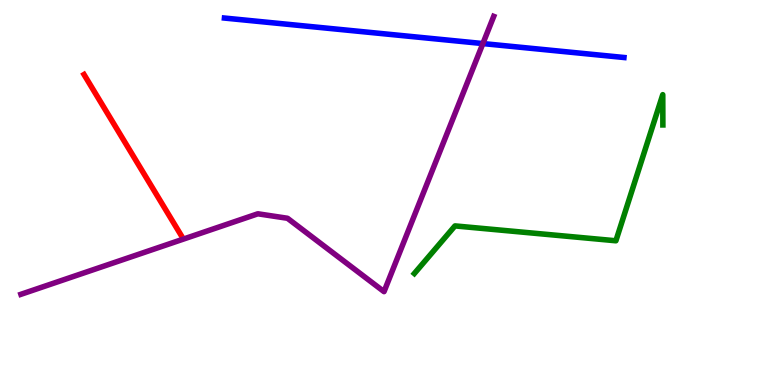[{'lines': ['blue', 'red'], 'intersections': []}, {'lines': ['green', 'red'], 'intersections': []}, {'lines': ['purple', 'red'], 'intersections': []}, {'lines': ['blue', 'green'], 'intersections': []}, {'lines': ['blue', 'purple'], 'intersections': [{'x': 6.23, 'y': 8.87}]}, {'lines': ['green', 'purple'], 'intersections': []}]